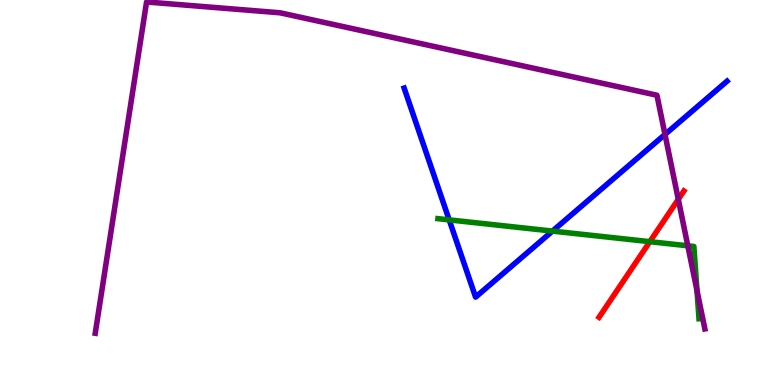[{'lines': ['blue', 'red'], 'intersections': []}, {'lines': ['green', 'red'], 'intersections': [{'x': 8.38, 'y': 3.72}]}, {'lines': ['purple', 'red'], 'intersections': [{'x': 8.75, 'y': 4.82}]}, {'lines': ['blue', 'green'], 'intersections': [{'x': 5.8, 'y': 4.29}, {'x': 7.13, 'y': 4.0}]}, {'lines': ['blue', 'purple'], 'intersections': [{'x': 8.58, 'y': 6.51}]}, {'lines': ['green', 'purple'], 'intersections': [{'x': 8.88, 'y': 3.62}, {'x': 8.99, 'y': 2.45}]}]